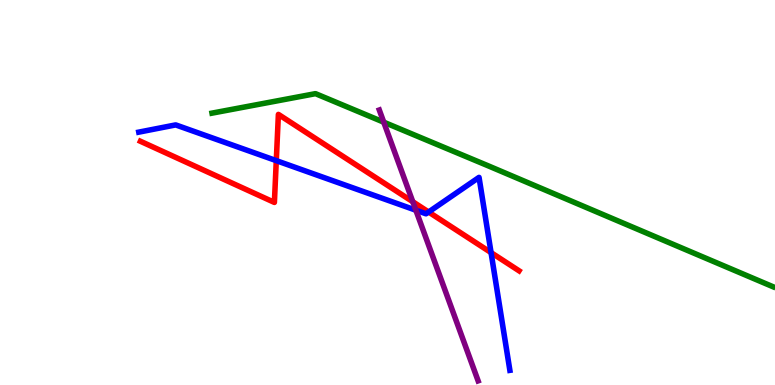[{'lines': ['blue', 'red'], 'intersections': [{'x': 3.57, 'y': 5.83}, {'x': 5.53, 'y': 4.49}, {'x': 6.34, 'y': 3.44}]}, {'lines': ['green', 'red'], 'intersections': []}, {'lines': ['purple', 'red'], 'intersections': [{'x': 5.33, 'y': 4.76}]}, {'lines': ['blue', 'green'], 'intersections': []}, {'lines': ['blue', 'purple'], 'intersections': [{'x': 5.37, 'y': 4.54}]}, {'lines': ['green', 'purple'], 'intersections': [{'x': 4.95, 'y': 6.83}]}]